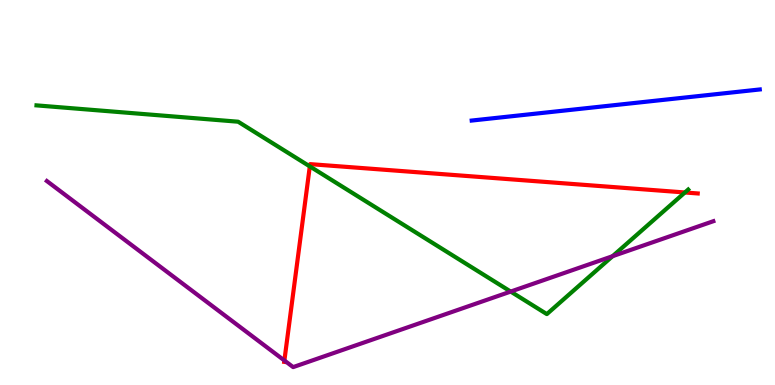[{'lines': ['blue', 'red'], 'intersections': []}, {'lines': ['green', 'red'], 'intersections': [{'x': 4.0, 'y': 5.68}, {'x': 8.84, 'y': 5.0}]}, {'lines': ['purple', 'red'], 'intersections': [{'x': 3.67, 'y': 0.637}]}, {'lines': ['blue', 'green'], 'intersections': []}, {'lines': ['blue', 'purple'], 'intersections': []}, {'lines': ['green', 'purple'], 'intersections': [{'x': 6.59, 'y': 2.43}, {'x': 7.9, 'y': 3.35}]}]